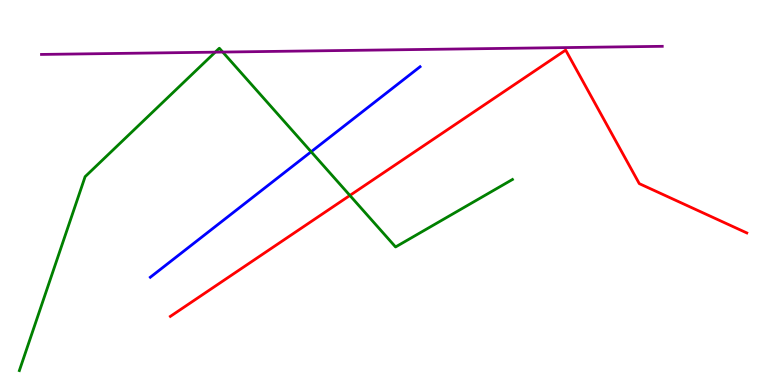[{'lines': ['blue', 'red'], 'intersections': []}, {'lines': ['green', 'red'], 'intersections': [{'x': 4.51, 'y': 4.92}]}, {'lines': ['purple', 'red'], 'intersections': []}, {'lines': ['blue', 'green'], 'intersections': [{'x': 4.01, 'y': 6.06}]}, {'lines': ['blue', 'purple'], 'intersections': []}, {'lines': ['green', 'purple'], 'intersections': [{'x': 2.78, 'y': 8.65}, {'x': 2.87, 'y': 8.65}]}]